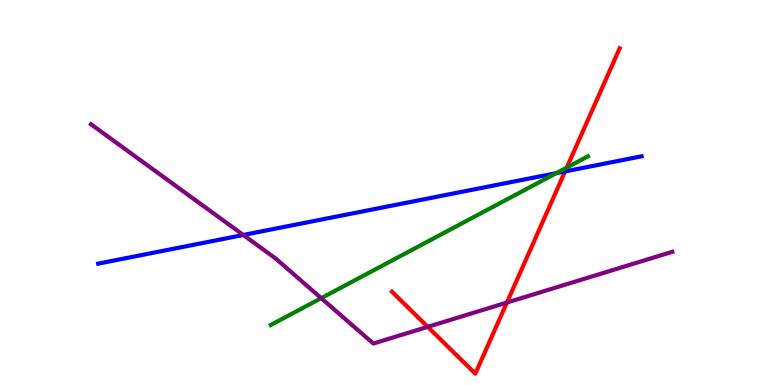[{'lines': ['blue', 'red'], 'intersections': [{'x': 7.29, 'y': 5.55}]}, {'lines': ['green', 'red'], 'intersections': [{'x': 7.31, 'y': 5.65}]}, {'lines': ['purple', 'red'], 'intersections': [{'x': 5.52, 'y': 1.51}, {'x': 6.54, 'y': 2.14}]}, {'lines': ['blue', 'green'], 'intersections': [{'x': 7.18, 'y': 5.5}]}, {'lines': ['blue', 'purple'], 'intersections': [{'x': 3.14, 'y': 3.9}]}, {'lines': ['green', 'purple'], 'intersections': [{'x': 4.14, 'y': 2.26}]}]